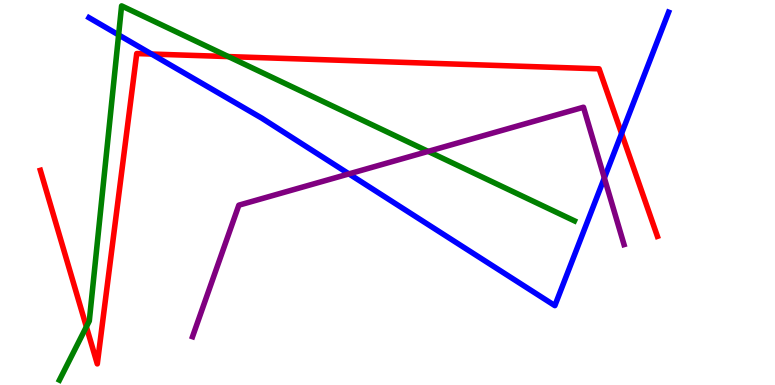[{'lines': ['blue', 'red'], 'intersections': [{'x': 1.96, 'y': 8.6}, {'x': 8.02, 'y': 6.53}]}, {'lines': ['green', 'red'], 'intersections': [{'x': 1.11, 'y': 1.51}, {'x': 2.95, 'y': 8.53}]}, {'lines': ['purple', 'red'], 'intersections': []}, {'lines': ['blue', 'green'], 'intersections': [{'x': 1.53, 'y': 9.09}]}, {'lines': ['blue', 'purple'], 'intersections': [{'x': 4.5, 'y': 5.48}, {'x': 7.8, 'y': 5.38}]}, {'lines': ['green', 'purple'], 'intersections': [{'x': 5.52, 'y': 6.07}]}]